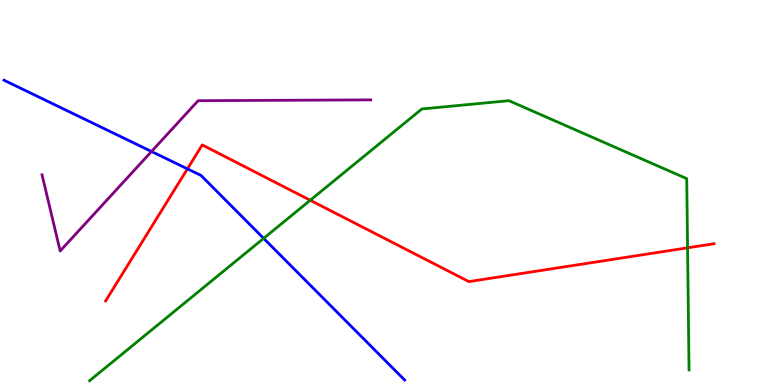[{'lines': ['blue', 'red'], 'intersections': [{'x': 2.42, 'y': 5.61}]}, {'lines': ['green', 'red'], 'intersections': [{'x': 4.0, 'y': 4.8}, {'x': 8.87, 'y': 3.56}]}, {'lines': ['purple', 'red'], 'intersections': []}, {'lines': ['blue', 'green'], 'intersections': [{'x': 3.4, 'y': 3.81}]}, {'lines': ['blue', 'purple'], 'intersections': [{'x': 1.95, 'y': 6.07}]}, {'lines': ['green', 'purple'], 'intersections': []}]